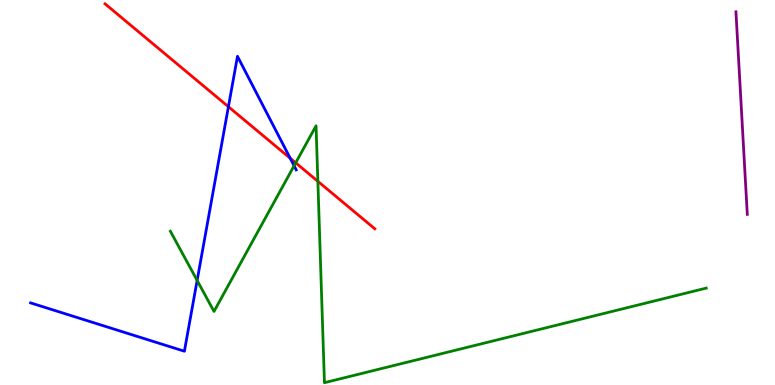[{'lines': ['blue', 'red'], 'intersections': [{'x': 2.95, 'y': 7.23}, {'x': 3.74, 'y': 5.89}]}, {'lines': ['green', 'red'], 'intersections': [{'x': 3.82, 'y': 5.77}, {'x': 4.1, 'y': 5.29}]}, {'lines': ['purple', 'red'], 'intersections': []}, {'lines': ['blue', 'green'], 'intersections': [{'x': 2.54, 'y': 2.72}, {'x': 3.79, 'y': 5.69}]}, {'lines': ['blue', 'purple'], 'intersections': []}, {'lines': ['green', 'purple'], 'intersections': []}]